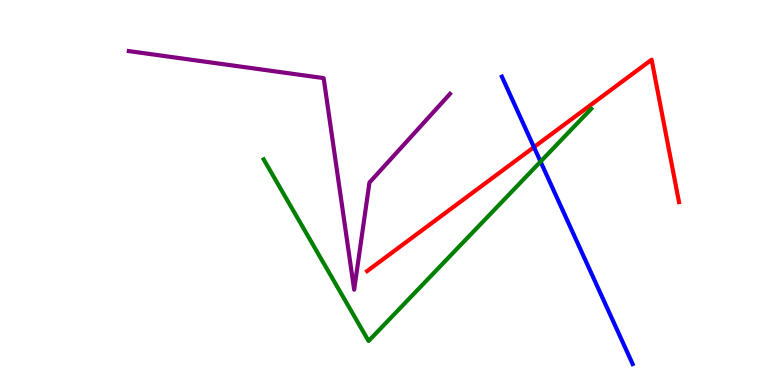[{'lines': ['blue', 'red'], 'intersections': [{'x': 6.89, 'y': 6.18}]}, {'lines': ['green', 'red'], 'intersections': []}, {'lines': ['purple', 'red'], 'intersections': []}, {'lines': ['blue', 'green'], 'intersections': [{'x': 6.97, 'y': 5.8}]}, {'lines': ['blue', 'purple'], 'intersections': []}, {'lines': ['green', 'purple'], 'intersections': []}]